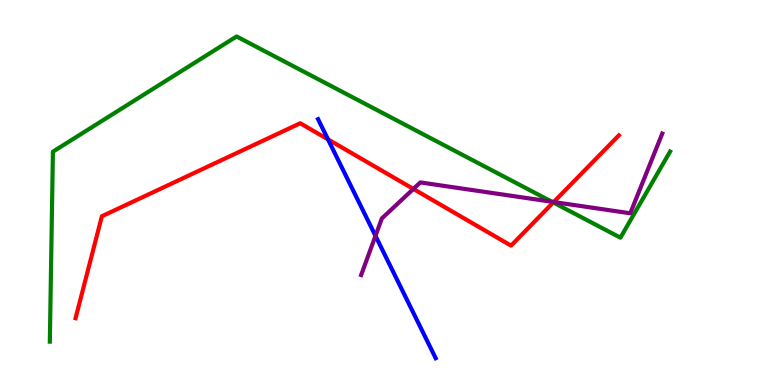[{'lines': ['blue', 'red'], 'intersections': [{'x': 4.23, 'y': 6.38}]}, {'lines': ['green', 'red'], 'intersections': [{'x': 7.14, 'y': 4.74}]}, {'lines': ['purple', 'red'], 'intersections': [{'x': 5.33, 'y': 5.09}, {'x': 7.14, 'y': 4.75}]}, {'lines': ['blue', 'green'], 'intersections': []}, {'lines': ['blue', 'purple'], 'intersections': [{'x': 4.84, 'y': 3.87}]}, {'lines': ['green', 'purple'], 'intersections': [{'x': 7.12, 'y': 4.76}]}]